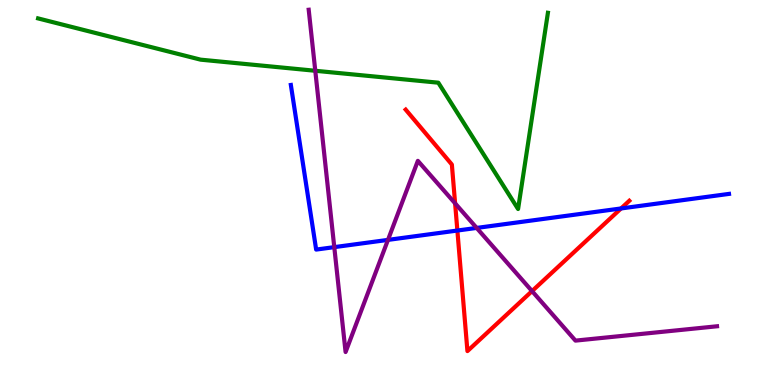[{'lines': ['blue', 'red'], 'intersections': [{'x': 5.9, 'y': 4.01}, {'x': 8.01, 'y': 4.59}]}, {'lines': ['green', 'red'], 'intersections': []}, {'lines': ['purple', 'red'], 'intersections': [{'x': 5.87, 'y': 4.72}, {'x': 6.87, 'y': 2.44}]}, {'lines': ['blue', 'green'], 'intersections': []}, {'lines': ['blue', 'purple'], 'intersections': [{'x': 4.31, 'y': 3.58}, {'x': 5.01, 'y': 3.77}, {'x': 6.15, 'y': 4.08}]}, {'lines': ['green', 'purple'], 'intersections': [{'x': 4.07, 'y': 8.16}]}]